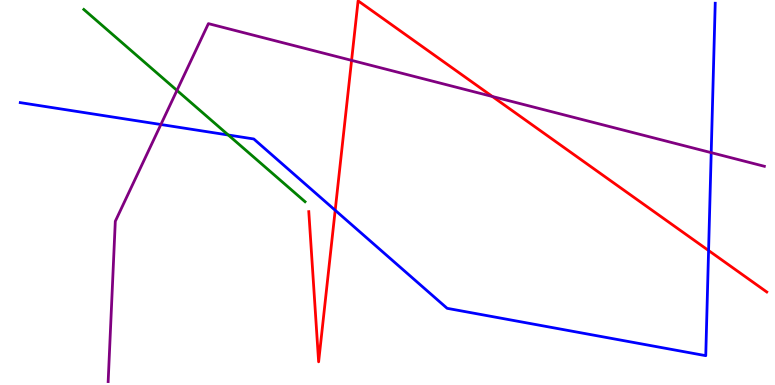[{'lines': ['blue', 'red'], 'intersections': [{'x': 4.33, 'y': 4.54}, {'x': 9.14, 'y': 3.49}]}, {'lines': ['green', 'red'], 'intersections': []}, {'lines': ['purple', 'red'], 'intersections': [{'x': 4.54, 'y': 8.43}, {'x': 6.35, 'y': 7.49}]}, {'lines': ['blue', 'green'], 'intersections': [{'x': 2.95, 'y': 6.49}]}, {'lines': ['blue', 'purple'], 'intersections': [{'x': 2.08, 'y': 6.77}, {'x': 9.18, 'y': 6.04}]}, {'lines': ['green', 'purple'], 'intersections': [{'x': 2.28, 'y': 7.65}]}]